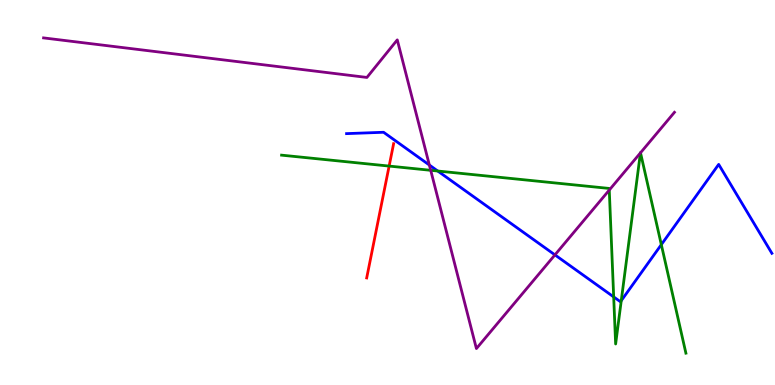[{'lines': ['blue', 'red'], 'intersections': []}, {'lines': ['green', 'red'], 'intersections': [{'x': 5.02, 'y': 5.69}]}, {'lines': ['purple', 'red'], 'intersections': []}, {'lines': ['blue', 'green'], 'intersections': [{'x': 5.65, 'y': 5.56}, {'x': 7.92, 'y': 2.29}, {'x': 8.02, 'y': 2.19}, {'x': 8.53, 'y': 3.65}]}, {'lines': ['blue', 'purple'], 'intersections': [{'x': 5.54, 'y': 5.71}, {'x': 7.16, 'y': 3.38}]}, {'lines': ['green', 'purple'], 'intersections': [{'x': 5.56, 'y': 5.58}, {'x': 7.86, 'y': 5.06}, {'x': 8.26, 'y': 6.03}, {'x': 8.26, 'y': 6.03}]}]